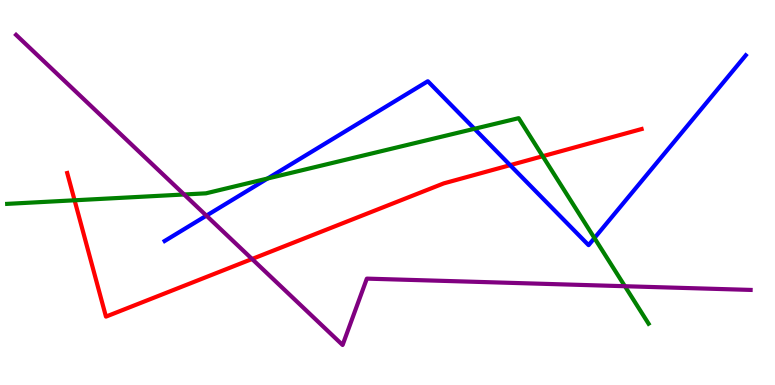[{'lines': ['blue', 'red'], 'intersections': [{'x': 6.58, 'y': 5.71}]}, {'lines': ['green', 'red'], 'intersections': [{'x': 0.962, 'y': 4.8}, {'x': 7.0, 'y': 5.94}]}, {'lines': ['purple', 'red'], 'intersections': [{'x': 3.25, 'y': 3.27}]}, {'lines': ['blue', 'green'], 'intersections': [{'x': 3.45, 'y': 5.36}, {'x': 6.12, 'y': 6.65}, {'x': 7.67, 'y': 3.82}]}, {'lines': ['blue', 'purple'], 'intersections': [{'x': 2.66, 'y': 4.4}]}, {'lines': ['green', 'purple'], 'intersections': [{'x': 2.38, 'y': 4.95}, {'x': 8.06, 'y': 2.57}]}]